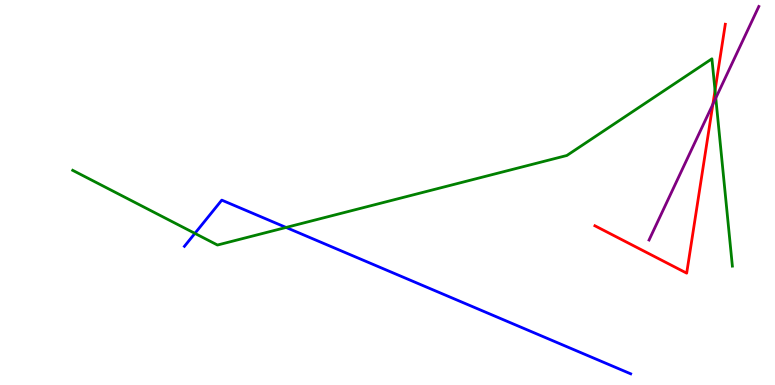[{'lines': ['blue', 'red'], 'intersections': []}, {'lines': ['green', 'red'], 'intersections': [{'x': 9.23, 'y': 7.65}]}, {'lines': ['purple', 'red'], 'intersections': [{'x': 9.2, 'y': 7.29}]}, {'lines': ['blue', 'green'], 'intersections': [{'x': 2.51, 'y': 3.94}, {'x': 3.69, 'y': 4.09}]}, {'lines': ['blue', 'purple'], 'intersections': []}, {'lines': ['green', 'purple'], 'intersections': [{'x': 9.24, 'y': 7.45}]}]